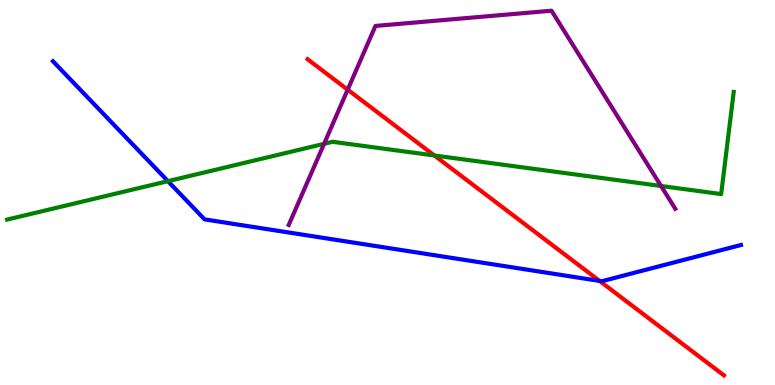[{'lines': ['blue', 'red'], 'intersections': [{'x': 7.74, 'y': 2.7}]}, {'lines': ['green', 'red'], 'intersections': [{'x': 5.6, 'y': 5.96}]}, {'lines': ['purple', 'red'], 'intersections': [{'x': 4.49, 'y': 7.67}]}, {'lines': ['blue', 'green'], 'intersections': [{'x': 2.17, 'y': 5.29}]}, {'lines': ['blue', 'purple'], 'intersections': []}, {'lines': ['green', 'purple'], 'intersections': [{'x': 4.18, 'y': 6.26}, {'x': 8.53, 'y': 5.17}]}]